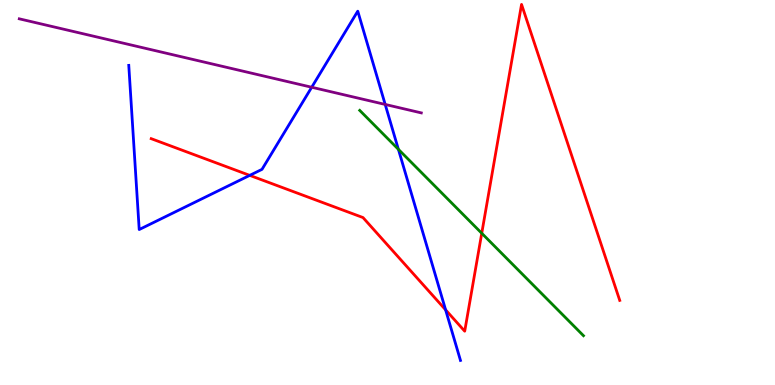[{'lines': ['blue', 'red'], 'intersections': [{'x': 3.22, 'y': 5.44}, {'x': 5.75, 'y': 1.95}]}, {'lines': ['green', 'red'], 'intersections': [{'x': 6.22, 'y': 3.94}]}, {'lines': ['purple', 'red'], 'intersections': []}, {'lines': ['blue', 'green'], 'intersections': [{'x': 5.14, 'y': 6.12}]}, {'lines': ['blue', 'purple'], 'intersections': [{'x': 4.02, 'y': 7.73}, {'x': 4.97, 'y': 7.29}]}, {'lines': ['green', 'purple'], 'intersections': []}]